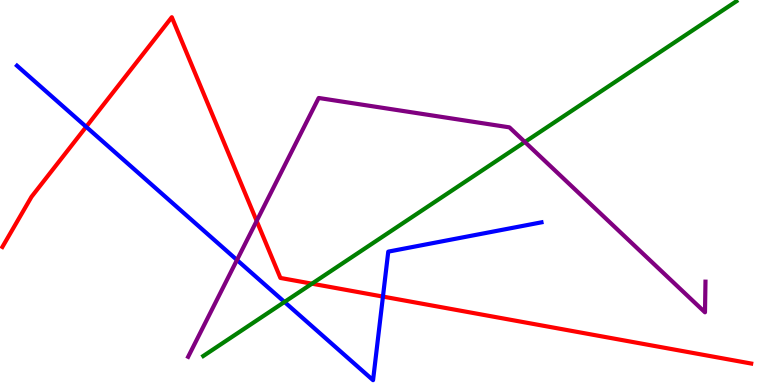[{'lines': ['blue', 'red'], 'intersections': [{'x': 1.11, 'y': 6.71}, {'x': 4.94, 'y': 2.3}]}, {'lines': ['green', 'red'], 'intersections': [{'x': 4.03, 'y': 2.63}]}, {'lines': ['purple', 'red'], 'intersections': [{'x': 3.31, 'y': 4.26}]}, {'lines': ['blue', 'green'], 'intersections': [{'x': 3.67, 'y': 2.16}]}, {'lines': ['blue', 'purple'], 'intersections': [{'x': 3.06, 'y': 3.25}]}, {'lines': ['green', 'purple'], 'intersections': [{'x': 6.77, 'y': 6.31}]}]